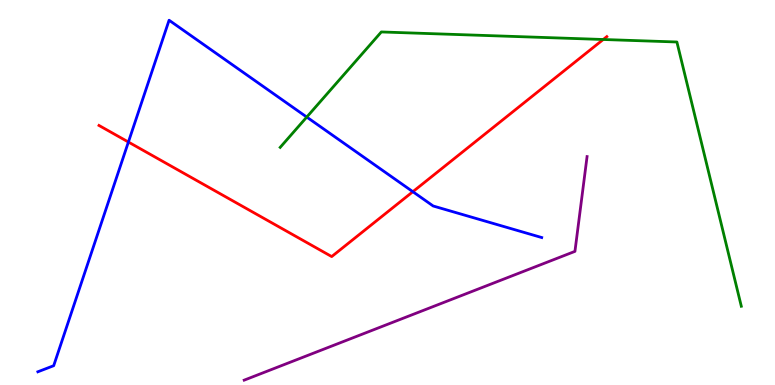[{'lines': ['blue', 'red'], 'intersections': [{'x': 1.66, 'y': 6.31}, {'x': 5.33, 'y': 5.02}]}, {'lines': ['green', 'red'], 'intersections': [{'x': 7.78, 'y': 8.97}]}, {'lines': ['purple', 'red'], 'intersections': []}, {'lines': ['blue', 'green'], 'intersections': [{'x': 3.96, 'y': 6.96}]}, {'lines': ['blue', 'purple'], 'intersections': []}, {'lines': ['green', 'purple'], 'intersections': []}]